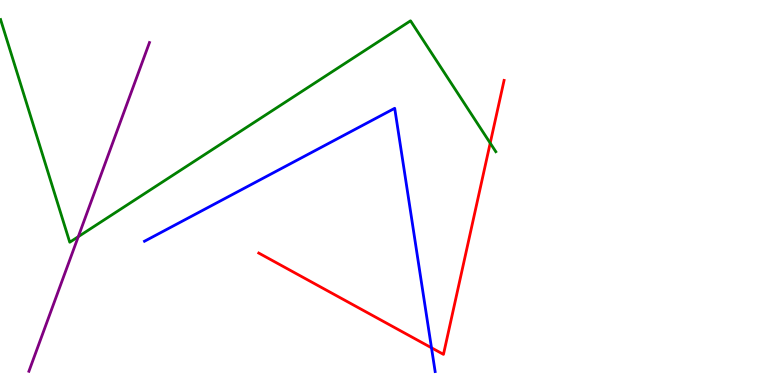[{'lines': ['blue', 'red'], 'intersections': [{'x': 5.57, 'y': 0.966}]}, {'lines': ['green', 'red'], 'intersections': [{'x': 6.33, 'y': 6.28}]}, {'lines': ['purple', 'red'], 'intersections': []}, {'lines': ['blue', 'green'], 'intersections': []}, {'lines': ['blue', 'purple'], 'intersections': []}, {'lines': ['green', 'purple'], 'intersections': [{'x': 1.01, 'y': 3.85}]}]